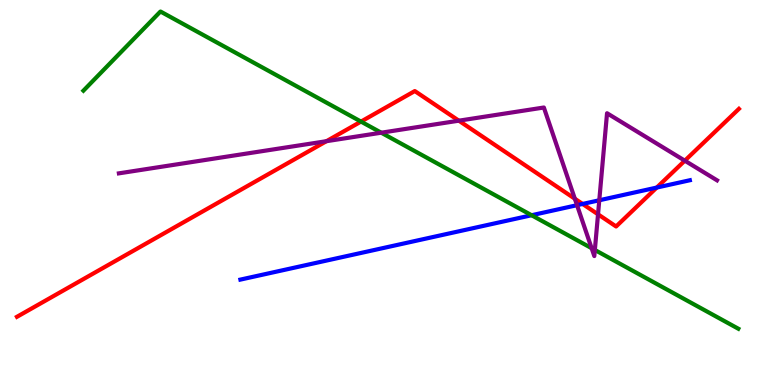[{'lines': ['blue', 'red'], 'intersections': [{'x': 7.52, 'y': 4.7}, {'x': 8.47, 'y': 5.13}]}, {'lines': ['green', 'red'], 'intersections': [{'x': 4.66, 'y': 6.84}]}, {'lines': ['purple', 'red'], 'intersections': [{'x': 4.21, 'y': 6.33}, {'x': 5.92, 'y': 6.87}, {'x': 7.42, 'y': 4.84}, {'x': 7.72, 'y': 4.43}, {'x': 8.84, 'y': 5.83}]}, {'lines': ['blue', 'green'], 'intersections': [{'x': 6.86, 'y': 4.41}]}, {'lines': ['blue', 'purple'], 'intersections': [{'x': 7.45, 'y': 4.67}, {'x': 7.73, 'y': 4.8}]}, {'lines': ['green', 'purple'], 'intersections': [{'x': 4.92, 'y': 6.55}, {'x': 7.63, 'y': 3.55}, {'x': 7.68, 'y': 3.51}]}]